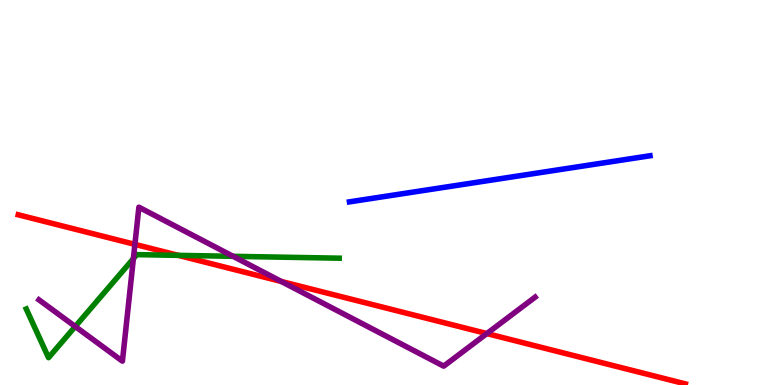[{'lines': ['blue', 'red'], 'intersections': []}, {'lines': ['green', 'red'], 'intersections': [{'x': 2.3, 'y': 3.37}]}, {'lines': ['purple', 'red'], 'intersections': [{'x': 1.74, 'y': 3.65}, {'x': 3.63, 'y': 2.69}, {'x': 6.28, 'y': 1.34}]}, {'lines': ['blue', 'green'], 'intersections': []}, {'lines': ['blue', 'purple'], 'intersections': []}, {'lines': ['green', 'purple'], 'intersections': [{'x': 0.971, 'y': 1.52}, {'x': 1.72, 'y': 3.28}, {'x': 3.01, 'y': 3.34}]}]